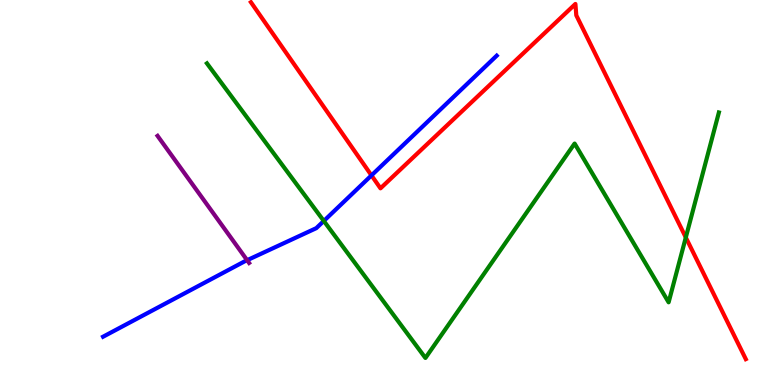[{'lines': ['blue', 'red'], 'intersections': [{'x': 4.79, 'y': 5.44}]}, {'lines': ['green', 'red'], 'intersections': [{'x': 8.85, 'y': 3.83}]}, {'lines': ['purple', 'red'], 'intersections': []}, {'lines': ['blue', 'green'], 'intersections': [{'x': 4.18, 'y': 4.26}]}, {'lines': ['blue', 'purple'], 'intersections': [{'x': 3.19, 'y': 3.24}]}, {'lines': ['green', 'purple'], 'intersections': []}]